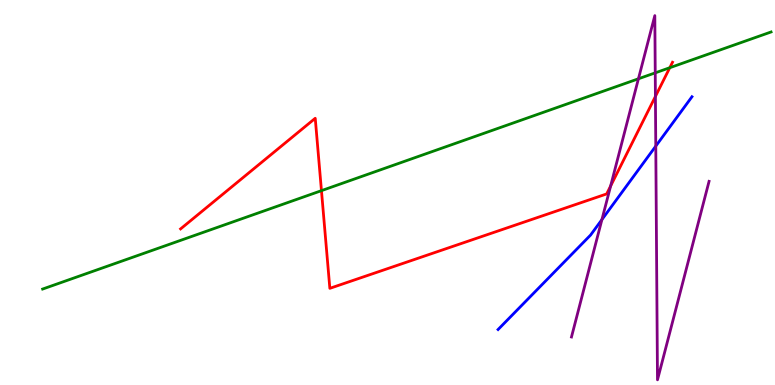[{'lines': ['blue', 'red'], 'intersections': []}, {'lines': ['green', 'red'], 'intersections': [{'x': 4.15, 'y': 5.05}, {'x': 8.64, 'y': 8.24}]}, {'lines': ['purple', 'red'], 'intersections': [{'x': 7.88, 'y': 5.17}, {'x': 8.46, 'y': 7.5}]}, {'lines': ['blue', 'green'], 'intersections': []}, {'lines': ['blue', 'purple'], 'intersections': [{'x': 7.77, 'y': 4.3}, {'x': 8.46, 'y': 6.2}]}, {'lines': ['green', 'purple'], 'intersections': [{'x': 8.24, 'y': 7.95}, {'x': 8.45, 'y': 8.11}]}]